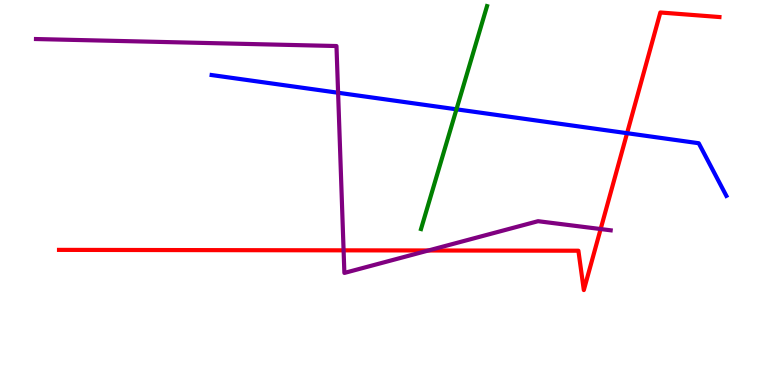[{'lines': ['blue', 'red'], 'intersections': [{'x': 8.09, 'y': 6.54}]}, {'lines': ['green', 'red'], 'intersections': []}, {'lines': ['purple', 'red'], 'intersections': [{'x': 4.43, 'y': 3.5}, {'x': 5.53, 'y': 3.49}, {'x': 7.75, 'y': 4.05}]}, {'lines': ['blue', 'green'], 'intersections': [{'x': 5.89, 'y': 7.16}]}, {'lines': ['blue', 'purple'], 'intersections': [{'x': 4.36, 'y': 7.59}]}, {'lines': ['green', 'purple'], 'intersections': []}]